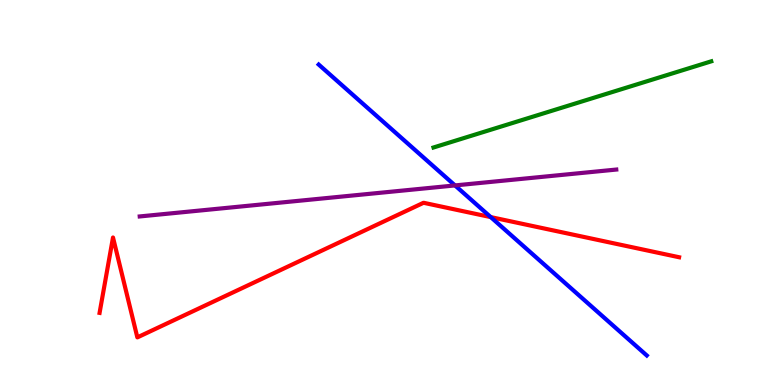[{'lines': ['blue', 'red'], 'intersections': [{'x': 6.33, 'y': 4.36}]}, {'lines': ['green', 'red'], 'intersections': []}, {'lines': ['purple', 'red'], 'intersections': []}, {'lines': ['blue', 'green'], 'intersections': []}, {'lines': ['blue', 'purple'], 'intersections': [{'x': 5.87, 'y': 5.18}]}, {'lines': ['green', 'purple'], 'intersections': []}]